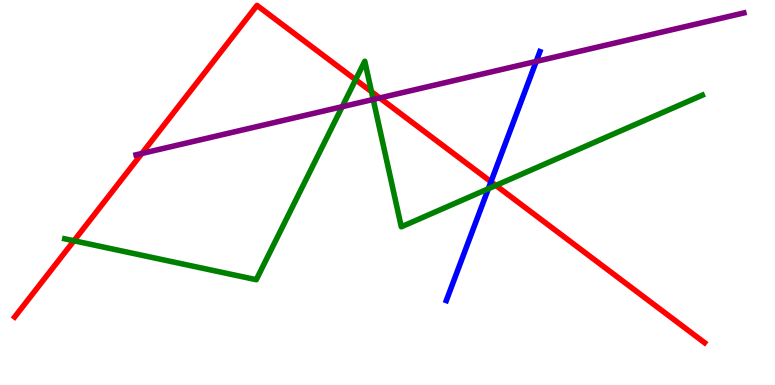[{'lines': ['blue', 'red'], 'intersections': [{'x': 6.34, 'y': 5.28}]}, {'lines': ['green', 'red'], 'intersections': [{'x': 0.954, 'y': 3.75}, {'x': 4.59, 'y': 7.93}, {'x': 4.79, 'y': 7.62}, {'x': 6.4, 'y': 5.18}]}, {'lines': ['purple', 'red'], 'intersections': [{'x': 1.83, 'y': 6.01}, {'x': 4.9, 'y': 7.46}]}, {'lines': ['blue', 'green'], 'intersections': [{'x': 6.3, 'y': 5.1}]}, {'lines': ['blue', 'purple'], 'intersections': [{'x': 6.92, 'y': 8.4}]}, {'lines': ['green', 'purple'], 'intersections': [{'x': 4.42, 'y': 7.23}, {'x': 4.82, 'y': 7.42}]}]